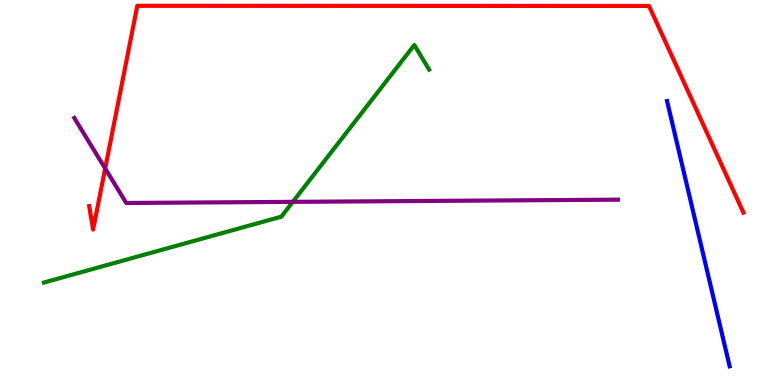[{'lines': ['blue', 'red'], 'intersections': []}, {'lines': ['green', 'red'], 'intersections': []}, {'lines': ['purple', 'red'], 'intersections': [{'x': 1.36, 'y': 5.62}]}, {'lines': ['blue', 'green'], 'intersections': []}, {'lines': ['blue', 'purple'], 'intersections': []}, {'lines': ['green', 'purple'], 'intersections': [{'x': 3.78, 'y': 4.76}]}]